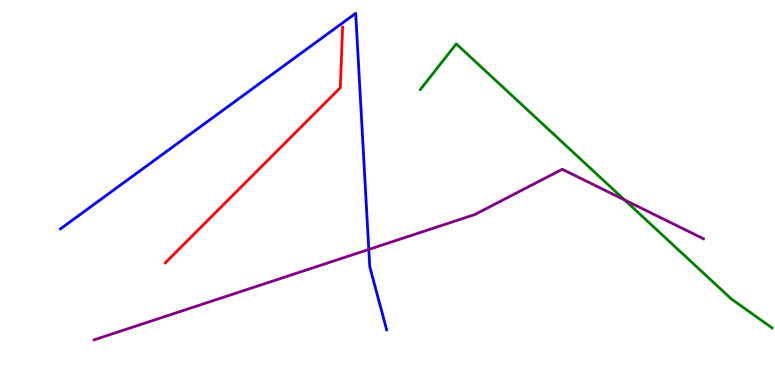[{'lines': ['blue', 'red'], 'intersections': []}, {'lines': ['green', 'red'], 'intersections': []}, {'lines': ['purple', 'red'], 'intersections': []}, {'lines': ['blue', 'green'], 'intersections': []}, {'lines': ['blue', 'purple'], 'intersections': [{'x': 4.76, 'y': 3.52}]}, {'lines': ['green', 'purple'], 'intersections': [{'x': 8.06, 'y': 4.81}]}]